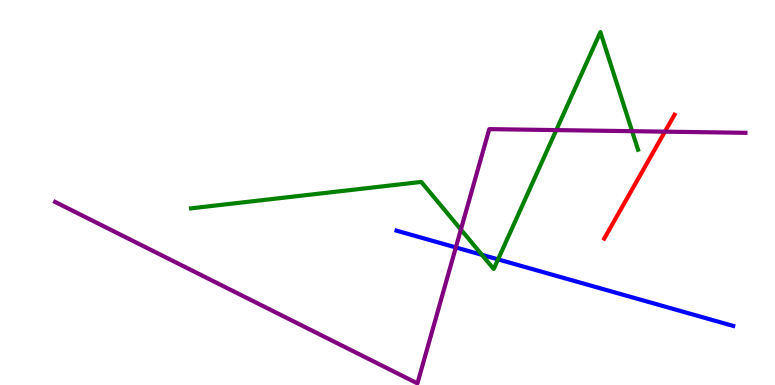[{'lines': ['blue', 'red'], 'intersections': []}, {'lines': ['green', 'red'], 'intersections': []}, {'lines': ['purple', 'red'], 'intersections': [{'x': 8.58, 'y': 6.58}]}, {'lines': ['blue', 'green'], 'intersections': [{'x': 6.22, 'y': 3.38}, {'x': 6.43, 'y': 3.26}]}, {'lines': ['blue', 'purple'], 'intersections': [{'x': 5.88, 'y': 3.57}]}, {'lines': ['green', 'purple'], 'intersections': [{'x': 5.95, 'y': 4.04}, {'x': 7.18, 'y': 6.62}, {'x': 8.16, 'y': 6.59}]}]